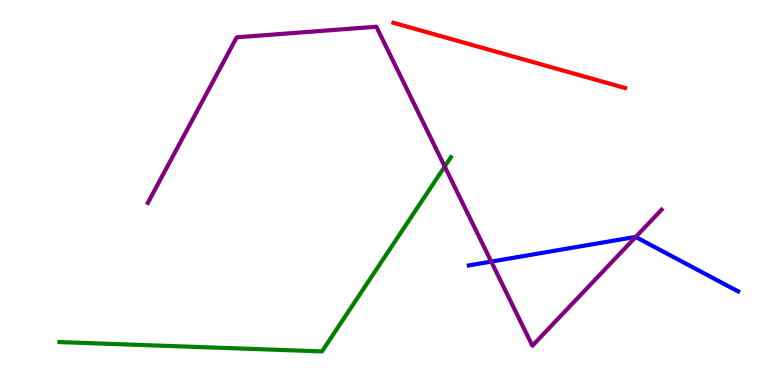[{'lines': ['blue', 'red'], 'intersections': []}, {'lines': ['green', 'red'], 'intersections': []}, {'lines': ['purple', 'red'], 'intersections': []}, {'lines': ['blue', 'green'], 'intersections': []}, {'lines': ['blue', 'purple'], 'intersections': [{'x': 6.34, 'y': 3.21}, {'x': 8.2, 'y': 3.84}]}, {'lines': ['green', 'purple'], 'intersections': [{'x': 5.74, 'y': 5.68}]}]